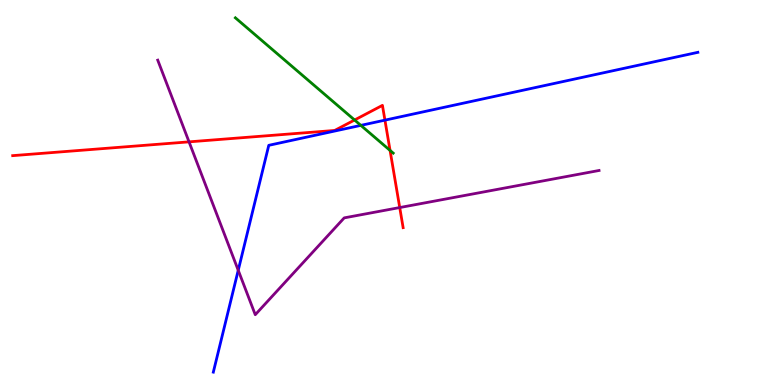[{'lines': ['blue', 'red'], 'intersections': [{'x': 4.97, 'y': 6.88}]}, {'lines': ['green', 'red'], 'intersections': [{'x': 4.58, 'y': 6.88}, {'x': 5.03, 'y': 6.09}]}, {'lines': ['purple', 'red'], 'intersections': [{'x': 2.44, 'y': 6.32}, {'x': 5.16, 'y': 4.61}]}, {'lines': ['blue', 'green'], 'intersections': [{'x': 4.66, 'y': 6.74}]}, {'lines': ['blue', 'purple'], 'intersections': [{'x': 3.07, 'y': 2.98}]}, {'lines': ['green', 'purple'], 'intersections': []}]